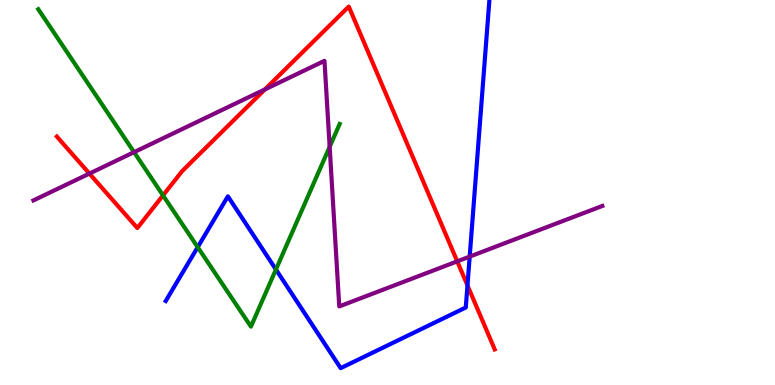[{'lines': ['blue', 'red'], 'intersections': [{'x': 6.03, 'y': 2.59}]}, {'lines': ['green', 'red'], 'intersections': [{'x': 2.1, 'y': 4.92}]}, {'lines': ['purple', 'red'], 'intersections': [{'x': 1.15, 'y': 5.49}, {'x': 3.42, 'y': 7.68}, {'x': 5.9, 'y': 3.21}]}, {'lines': ['blue', 'green'], 'intersections': [{'x': 2.55, 'y': 3.58}, {'x': 3.56, 'y': 3.0}]}, {'lines': ['blue', 'purple'], 'intersections': [{'x': 6.06, 'y': 3.33}]}, {'lines': ['green', 'purple'], 'intersections': [{'x': 1.73, 'y': 6.05}, {'x': 4.25, 'y': 6.19}]}]